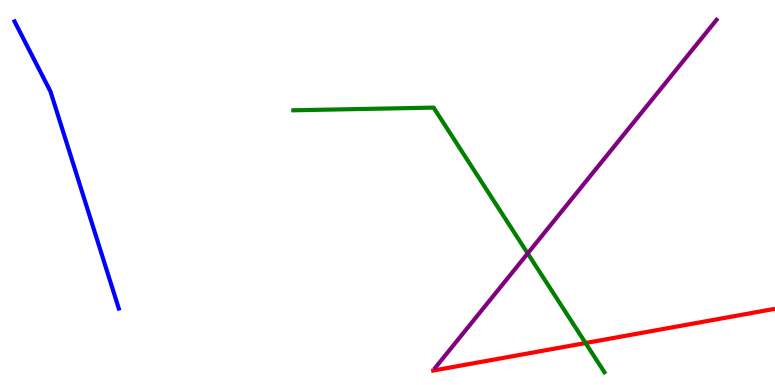[{'lines': ['blue', 'red'], 'intersections': []}, {'lines': ['green', 'red'], 'intersections': [{'x': 7.56, 'y': 1.09}]}, {'lines': ['purple', 'red'], 'intersections': []}, {'lines': ['blue', 'green'], 'intersections': []}, {'lines': ['blue', 'purple'], 'intersections': []}, {'lines': ['green', 'purple'], 'intersections': [{'x': 6.81, 'y': 3.42}]}]